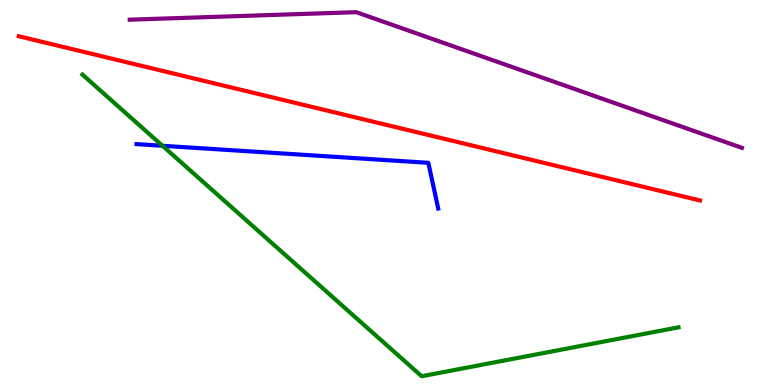[{'lines': ['blue', 'red'], 'intersections': []}, {'lines': ['green', 'red'], 'intersections': []}, {'lines': ['purple', 'red'], 'intersections': []}, {'lines': ['blue', 'green'], 'intersections': [{'x': 2.1, 'y': 6.21}]}, {'lines': ['blue', 'purple'], 'intersections': []}, {'lines': ['green', 'purple'], 'intersections': []}]